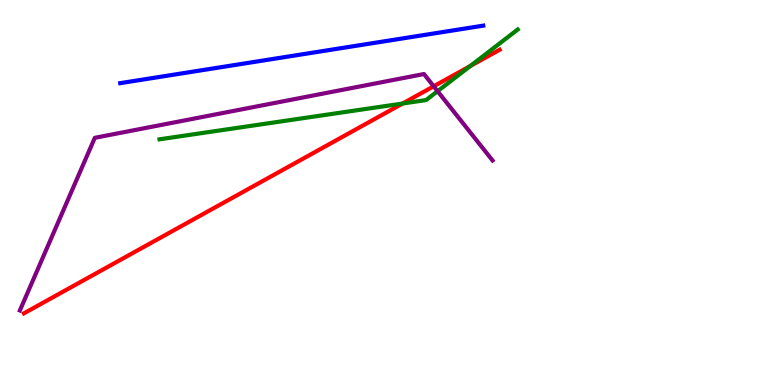[{'lines': ['blue', 'red'], 'intersections': []}, {'lines': ['green', 'red'], 'intersections': [{'x': 5.19, 'y': 7.31}, {'x': 6.07, 'y': 8.29}]}, {'lines': ['purple', 'red'], 'intersections': [{'x': 5.6, 'y': 7.76}]}, {'lines': ['blue', 'green'], 'intersections': []}, {'lines': ['blue', 'purple'], 'intersections': []}, {'lines': ['green', 'purple'], 'intersections': [{'x': 5.65, 'y': 7.63}]}]